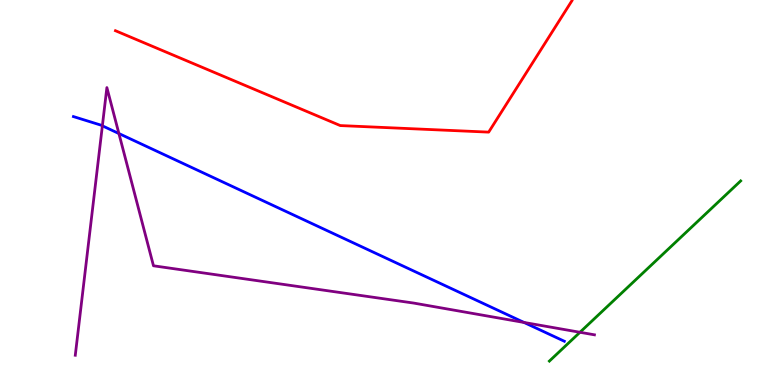[{'lines': ['blue', 'red'], 'intersections': []}, {'lines': ['green', 'red'], 'intersections': []}, {'lines': ['purple', 'red'], 'intersections': []}, {'lines': ['blue', 'green'], 'intersections': []}, {'lines': ['blue', 'purple'], 'intersections': [{'x': 1.32, 'y': 6.73}, {'x': 1.53, 'y': 6.53}, {'x': 6.76, 'y': 1.62}]}, {'lines': ['green', 'purple'], 'intersections': [{'x': 7.48, 'y': 1.37}]}]